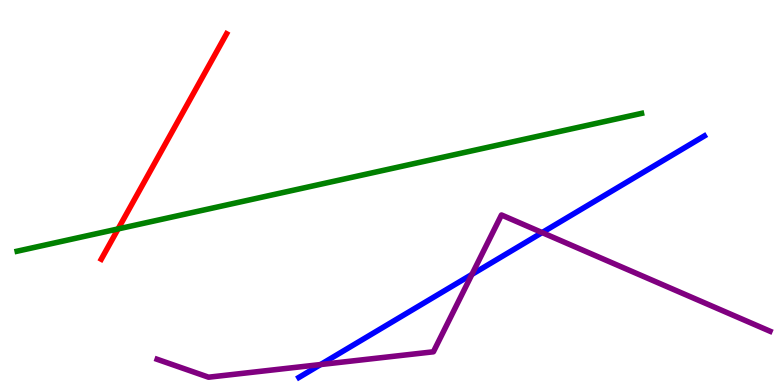[{'lines': ['blue', 'red'], 'intersections': []}, {'lines': ['green', 'red'], 'intersections': [{'x': 1.52, 'y': 4.05}]}, {'lines': ['purple', 'red'], 'intersections': []}, {'lines': ['blue', 'green'], 'intersections': []}, {'lines': ['blue', 'purple'], 'intersections': [{'x': 4.14, 'y': 0.531}, {'x': 6.09, 'y': 2.87}, {'x': 7.0, 'y': 3.96}]}, {'lines': ['green', 'purple'], 'intersections': []}]